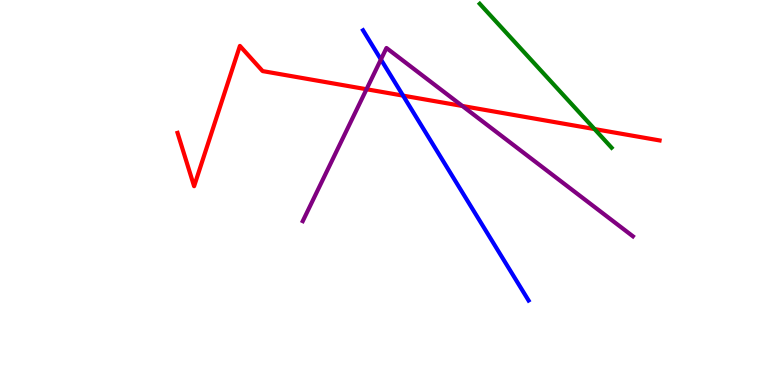[{'lines': ['blue', 'red'], 'intersections': [{'x': 5.2, 'y': 7.52}]}, {'lines': ['green', 'red'], 'intersections': [{'x': 7.67, 'y': 6.65}]}, {'lines': ['purple', 'red'], 'intersections': [{'x': 4.73, 'y': 7.68}, {'x': 5.97, 'y': 7.25}]}, {'lines': ['blue', 'green'], 'intersections': []}, {'lines': ['blue', 'purple'], 'intersections': [{'x': 4.92, 'y': 8.46}]}, {'lines': ['green', 'purple'], 'intersections': []}]